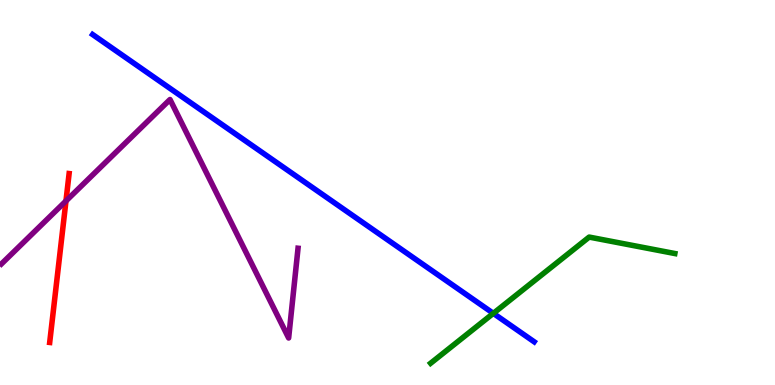[{'lines': ['blue', 'red'], 'intersections': []}, {'lines': ['green', 'red'], 'intersections': []}, {'lines': ['purple', 'red'], 'intersections': [{'x': 0.851, 'y': 4.78}]}, {'lines': ['blue', 'green'], 'intersections': [{'x': 6.37, 'y': 1.86}]}, {'lines': ['blue', 'purple'], 'intersections': []}, {'lines': ['green', 'purple'], 'intersections': []}]